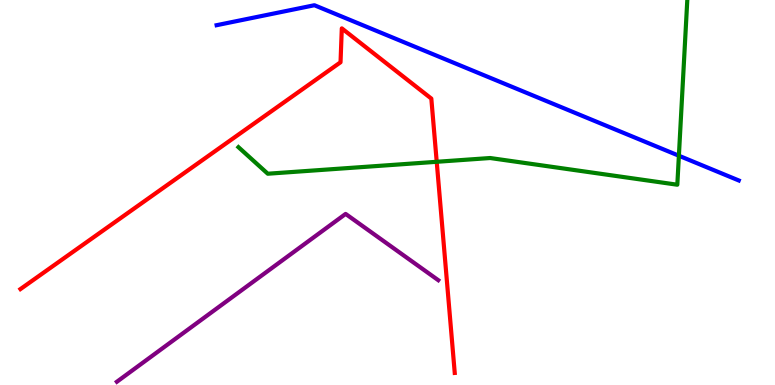[{'lines': ['blue', 'red'], 'intersections': []}, {'lines': ['green', 'red'], 'intersections': [{'x': 5.64, 'y': 5.8}]}, {'lines': ['purple', 'red'], 'intersections': []}, {'lines': ['blue', 'green'], 'intersections': [{'x': 8.76, 'y': 5.96}]}, {'lines': ['blue', 'purple'], 'intersections': []}, {'lines': ['green', 'purple'], 'intersections': []}]